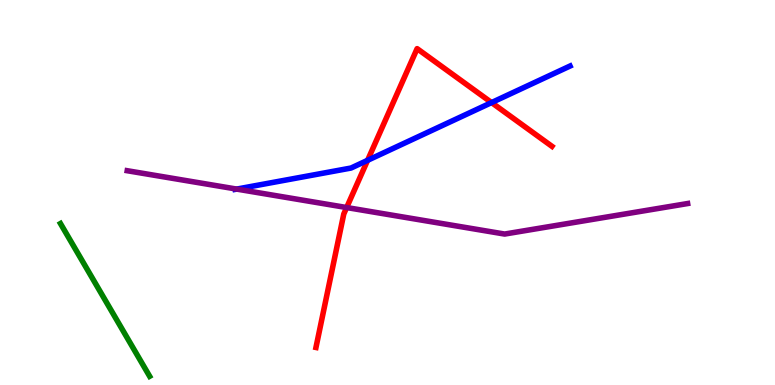[{'lines': ['blue', 'red'], 'intersections': [{'x': 4.74, 'y': 5.84}, {'x': 6.34, 'y': 7.34}]}, {'lines': ['green', 'red'], 'intersections': []}, {'lines': ['purple', 'red'], 'intersections': [{'x': 4.47, 'y': 4.61}]}, {'lines': ['blue', 'green'], 'intersections': []}, {'lines': ['blue', 'purple'], 'intersections': [{'x': 3.05, 'y': 5.09}]}, {'lines': ['green', 'purple'], 'intersections': []}]